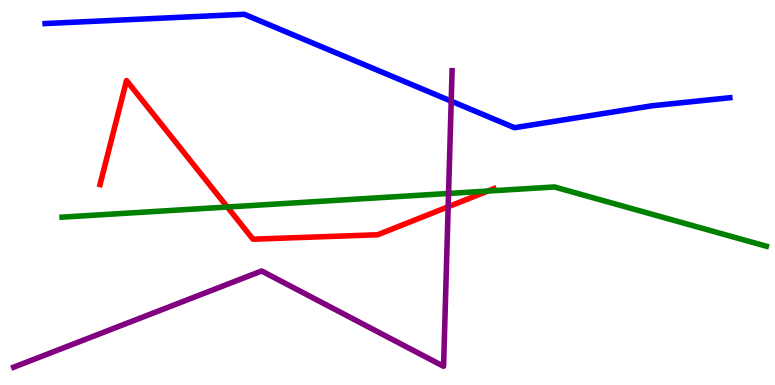[{'lines': ['blue', 'red'], 'intersections': []}, {'lines': ['green', 'red'], 'intersections': [{'x': 2.93, 'y': 4.62}, {'x': 6.29, 'y': 5.04}]}, {'lines': ['purple', 'red'], 'intersections': [{'x': 5.78, 'y': 4.63}]}, {'lines': ['blue', 'green'], 'intersections': []}, {'lines': ['blue', 'purple'], 'intersections': [{'x': 5.82, 'y': 7.37}]}, {'lines': ['green', 'purple'], 'intersections': [{'x': 5.79, 'y': 4.98}]}]